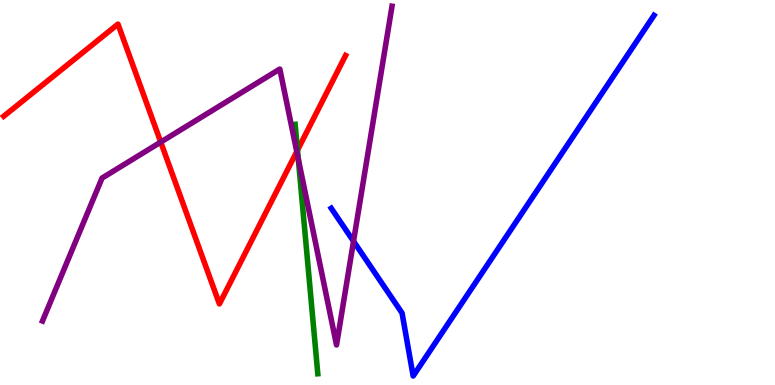[{'lines': ['blue', 'red'], 'intersections': []}, {'lines': ['green', 'red'], 'intersections': [{'x': 3.84, 'y': 6.1}]}, {'lines': ['purple', 'red'], 'intersections': [{'x': 2.07, 'y': 6.31}, {'x': 3.83, 'y': 6.06}]}, {'lines': ['blue', 'green'], 'intersections': []}, {'lines': ['blue', 'purple'], 'intersections': [{'x': 4.56, 'y': 3.73}]}, {'lines': ['green', 'purple'], 'intersections': [{'x': 3.85, 'y': 5.87}]}]